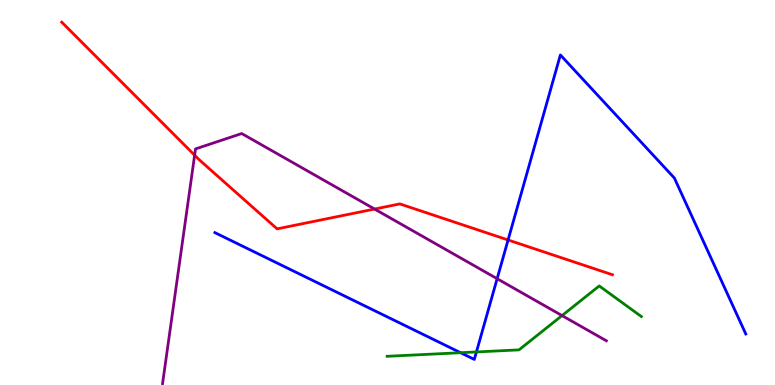[{'lines': ['blue', 'red'], 'intersections': [{'x': 6.56, 'y': 3.77}]}, {'lines': ['green', 'red'], 'intersections': []}, {'lines': ['purple', 'red'], 'intersections': [{'x': 2.51, 'y': 5.97}, {'x': 4.83, 'y': 4.57}]}, {'lines': ['blue', 'green'], 'intersections': [{'x': 5.94, 'y': 0.838}, {'x': 6.15, 'y': 0.859}]}, {'lines': ['blue', 'purple'], 'intersections': [{'x': 6.41, 'y': 2.76}]}, {'lines': ['green', 'purple'], 'intersections': [{'x': 7.25, 'y': 1.8}]}]